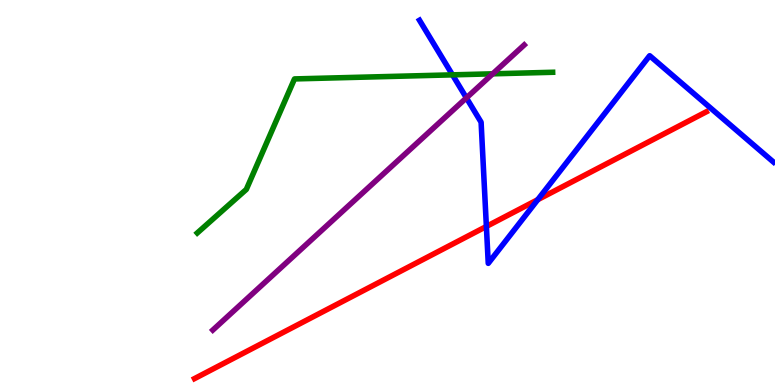[{'lines': ['blue', 'red'], 'intersections': [{'x': 6.28, 'y': 4.12}, {'x': 6.94, 'y': 4.81}]}, {'lines': ['green', 'red'], 'intersections': []}, {'lines': ['purple', 'red'], 'intersections': []}, {'lines': ['blue', 'green'], 'intersections': [{'x': 5.84, 'y': 8.06}]}, {'lines': ['blue', 'purple'], 'intersections': [{'x': 6.02, 'y': 7.46}]}, {'lines': ['green', 'purple'], 'intersections': [{'x': 6.36, 'y': 8.08}]}]